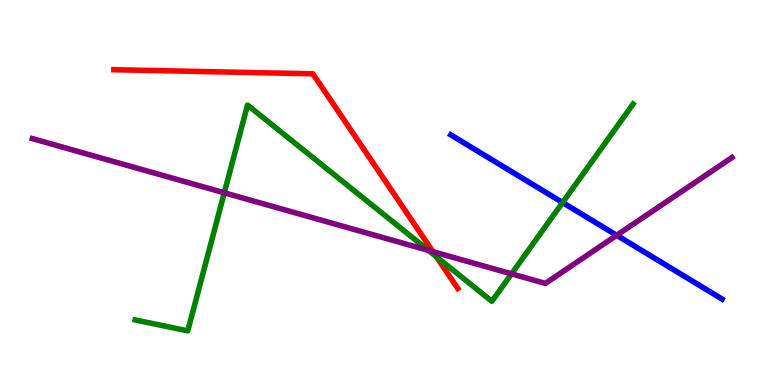[{'lines': ['blue', 'red'], 'intersections': []}, {'lines': ['green', 'red'], 'intersections': [{'x': 5.63, 'y': 3.33}]}, {'lines': ['purple', 'red'], 'intersections': [{'x': 5.59, 'y': 3.46}]}, {'lines': ['blue', 'green'], 'intersections': [{'x': 7.26, 'y': 4.74}]}, {'lines': ['blue', 'purple'], 'intersections': [{'x': 7.96, 'y': 3.89}]}, {'lines': ['green', 'purple'], 'intersections': [{'x': 2.89, 'y': 4.99}, {'x': 5.53, 'y': 3.5}, {'x': 6.6, 'y': 2.89}]}]